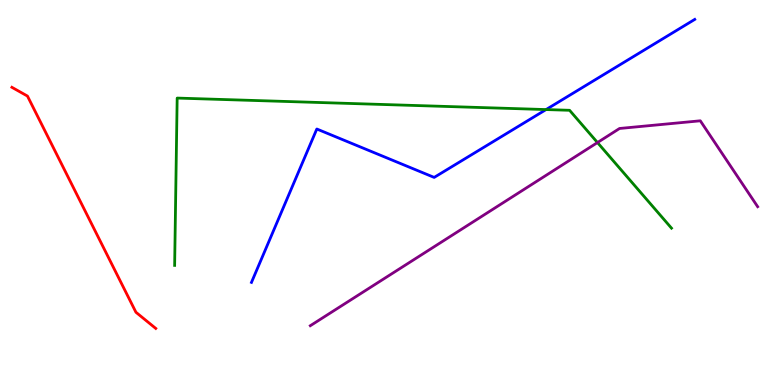[{'lines': ['blue', 'red'], 'intersections': []}, {'lines': ['green', 'red'], 'intersections': []}, {'lines': ['purple', 'red'], 'intersections': []}, {'lines': ['blue', 'green'], 'intersections': [{'x': 7.05, 'y': 7.15}]}, {'lines': ['blue', 'purple'], 'intersections': []}, {'lines': ['green', 'purple'], 'intersections': [{'x': 7.71, 'y': 6.3}]}]